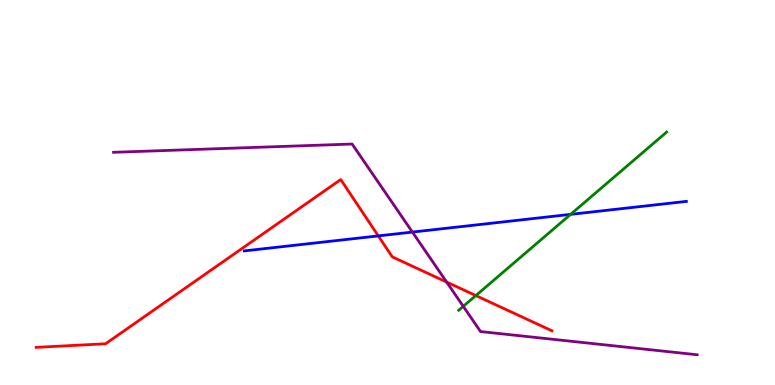[{'lines': ['blue', 'red'], 'intersections': [{'x': 4.88, 'y': 3.87}]}, {'lines': ['green', 'red'], 'intersections': [{'x': 6.14, 'y': 2.32}]}, {'lines': ['purple', 'red'], 'intersections': [{'x': 5.76, 'y': 2.67}]}, {'lines': ['blue', 'green'], 'intersections': [{'x': 7.36, 'y': 4.43}]}, {'lines': ['blue', 'purple'], 'intersections': [{'x': 5.32, 'y': 3.97}]}, {'lines': ['green', 'purple'], 'intersections': [{'x': 5.98, 'y': 2.04}]}]